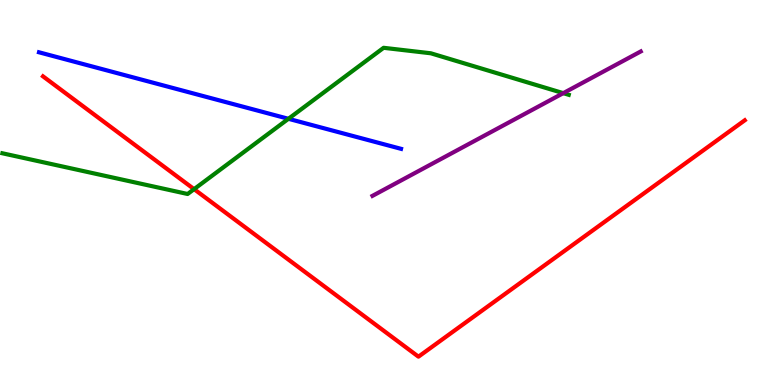[{'lines': ['blue', 'red'], 'intersections': []}, {'lines': ['green', 'red'], 'intersections': [{'x': 2.5, 'y': 5.09}]}, {'lines': ['purple', 'red'], 'intersections': []}, {'lines': ['blue', 'green'], 'intersections': [{'x': 3.72, 'y': 6.91}]}, {'lines': ['blue', 'purple'], 'intersections': []}, {'lines': ['green', 'purple'], 'intersections': [{'x': 7.27, 'y': 7.58}]}]